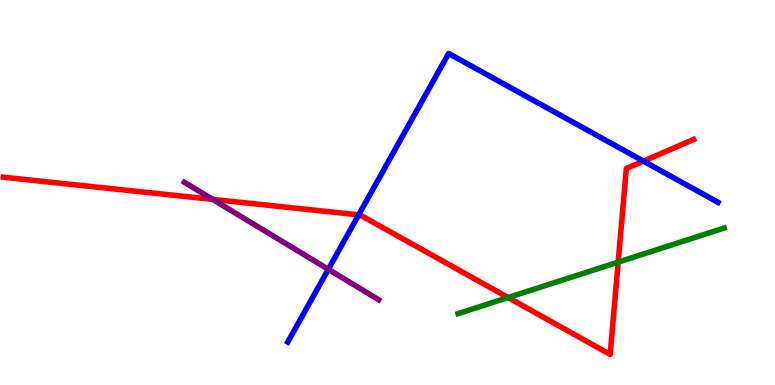[{'lines': ['blue', 'red'], 'intersections': [{'x': 4.63, 'y': 4.42}, {'x': 8.3, 'y': 5.82}]}, {'lines': ['green', 'red'], 'intersections': [{'x': 6.56, 'y': 2.27}, {'x': 7.98, 'y': 3.19}]}, {'lines': ['purple', 'red'], 'intersections': [{'x': 2.74, 'y': 4.82}]}, {'lines': ['blue', 'green'], 'intersections': []}, {'lines': ['blue', 'purple'], 'intersections': [{'x': 4.24, 'y': 3.01}]}, {'lines': ['green', 'purple'], 'intersections': []}]